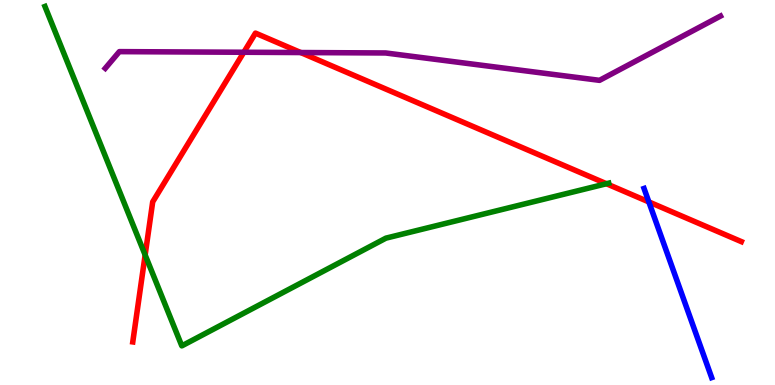[{'lines': ['blue', 'red'], 'intersections': [{'x': 8.37, 'y': 4.76}]}, {'lines': ['green', 'red'], 'intersections': [{'x': 1.87, 'y': 3.38}, {'x': 7.83, 'y': 5.23}]}, {'lines': ['purple', 'red'], 'intersections': [{'x': 3.15, 'y': 8.64}, {'x': 3.88, 'y': 8.64}]}, {'lines': ['blue', 'green'], 'intersections': []}, {'lines': ['blue', 'purple'], 'intersections': []}, {'lines': ['green', 'purple'], 'intersections': []}]